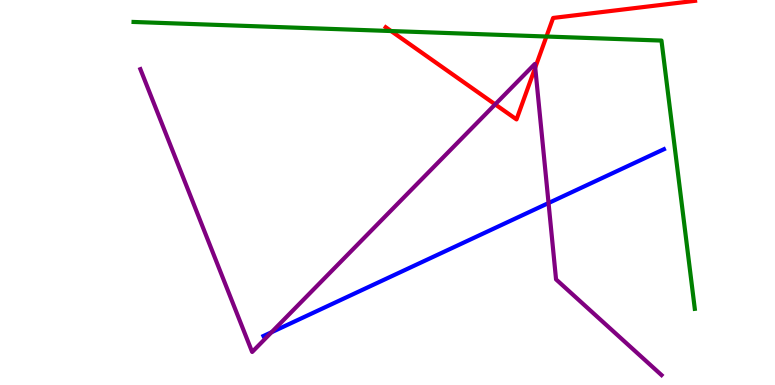[{'lines': ['blue', 'red'], 'intersections': []}, {'lines': ['green', 'red'], 'intersections': [{'x': 5.05, 'y': 9.19}, {'x': 7.05, 'y': 9.05}]}, {'lines': ['purple', 'red'], 'intersections': [{'x': 6.39, 'y': 7.29}, {'x': 6.91, 'y': 8.24}]}, {'lines': ['blue', 'green'], 'intersections': []}, {'lines': ['blue', 'purple'], 'intersections': [{'x': 3.5, 'y': 1.37}, {'x': 7.08, 'y': 4.73}]}, {'lines': ['green', 'purple'], 'intersections': []}]